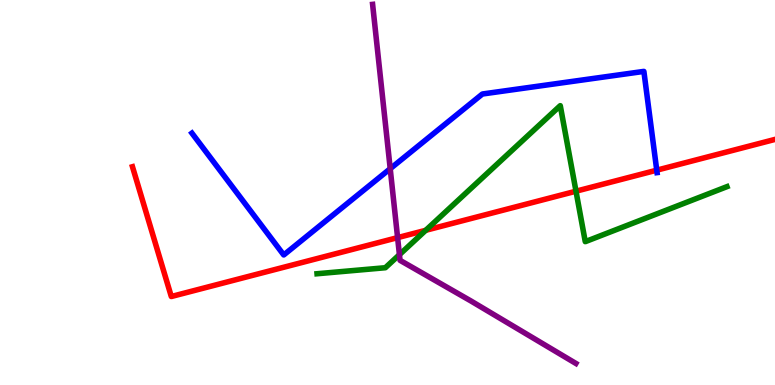[{'lines': ['blue', 'red'], 'intersections': [{'x': 8.47, 'y': 5.58}]}, {'lines': ['green', 'red'], 'intersections': [{'x': 5.49, 'y': 4.02}, {'x': 7.43, 'y': 5.03}]}, {'lines': ['purple', 'red'], 'intersections': [{'x': 5.13, 'y': 3.83}]}, {'lines': ['blue', 'green'], 'intersections': []}, {'lines': ['blue', 'purple'], 'intersections': [{'x': 5.04, 'y': 5.62}]}, {'lines': ['green', 'purple'], 'intersections': [{'x': 5.15, 'y': 3.39}]}]